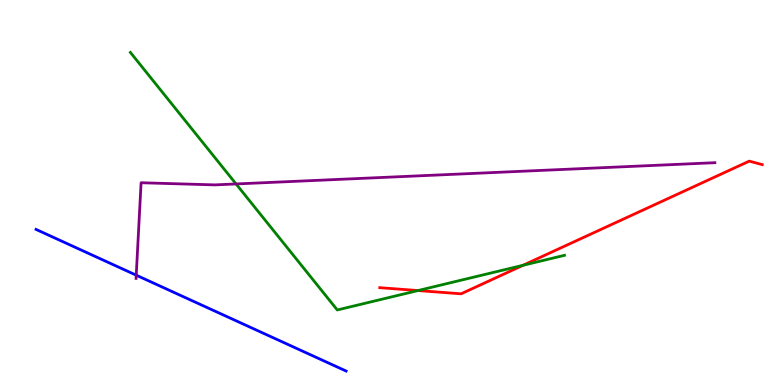[{'lines': ['blue', 'red'], 'intersections': []}, {'lines': ['green', 'red'], 'intersections': [{'x': 5.39, 'y': 2.45}, {'x': 6.75, 'y': 3.11}]}, {'lines': ['purple', 'red'], 'intersections': []}, {'lines': ['blue', 'green'], 'intersections': []}, {'lines': ['blue', 'purple'], 'intersections': [{'x': 1.76, 'y': 2.85}]}, {'lines': ['green', 'purple'], 'intersections': [{'x': 3.05, 'y': 5.22}]}]